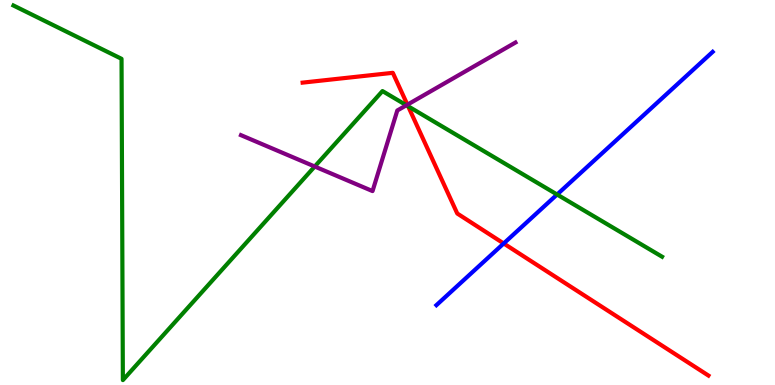[{'lines': ['blue', 'red'], 'intersections': [{'x': 6.5, 'y': 3.68}]}, {'lines': ['green', 'red'], 'intersections': [{'x': 5.27, 'y': 7.24}]}, {'lines': ['purple', 'red'], 'intersections': [{'x': 5.26, 'y': 7.28}]}, {'lines': ['blue', 'green'], 'intersections': [{'x': 7.19, 'y': 4.95}]}, {'lines': ['blue', 'purple'], 'intersections': []}, {'lines': ['green', 'purple'], 'intersections': [{'x': 4.06, 'y': 5.67}, {'x': 5.24, 'y': 7.27}]}]